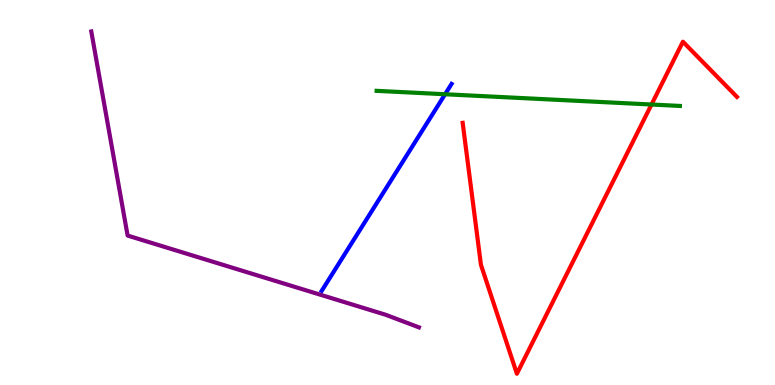[{'lines': ['blue', 'red'], 'intersections': []}, {'lines': ['green', 'red'], 'intersections': [{'x': 8.41, 'y': 7.29}]}, {'lines': ['purple', 'red'], 'intersections': []}, {'lines': ['blue', 'green'], 'intersections': [{'x': 5.74, 'y': 7.55}]}, {'lines': ['blue', 'purple'], 'intersections': []}, {'lines': ['green', 'purple'], 'intersections': []}]